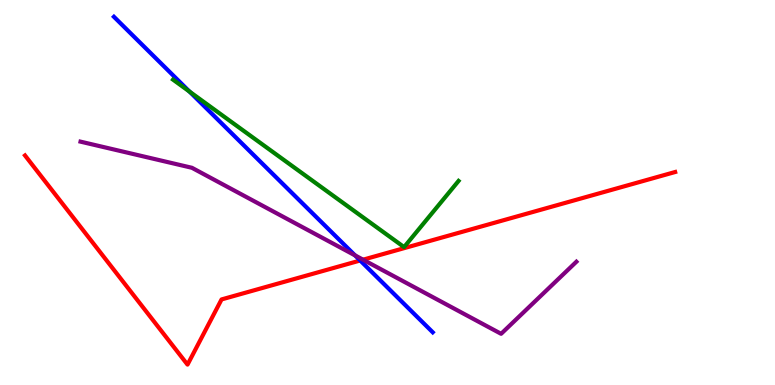[{'lines': ['blue', 'red'], 'intersections': [{'x': 4.65, 'y': 3.23}]}, {'lines': ['green', 'red'], 'intersections': []}, {'lines': ['purple', 'red'], 'intersections': [{'x': 4.68, 'y': 3.25}]}, {'lines': ['blue', 'green'], 'intersections': [{'x': 2.45, 'y': 7.62}]}, {'lines': ['blue', 'purple'], 'intersections': [{'x': 4.58, 'y': 3.37}]}, {'lines': ['green', 'purple'], 'intersections': []}]